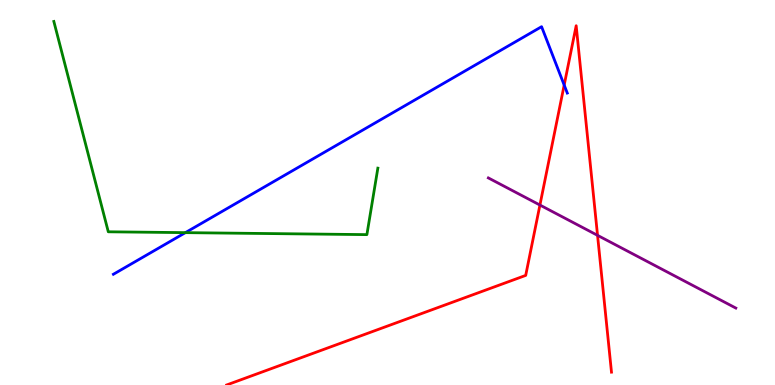[{'lines': ['blue', 'red'], 'intersections': [{'x': 7.28, 'y': 7.79}]}, {'lines': ['green', 'red'], 'intersections': []}, {'lines': ['purple', 'red'], 'intersections': [{'x': 6.97, 'y': 4.67}, {'x': 7.71, 'y': 3.89}]}, {'lines': ['blue', 'green'], 'intersections': [{'x': 2.39, 'y': 3.96}]}, {'lines': ['blue', 'purple'], 'intersections': []}, {'lines': ['green', 'purple'], 'intersections': []}]